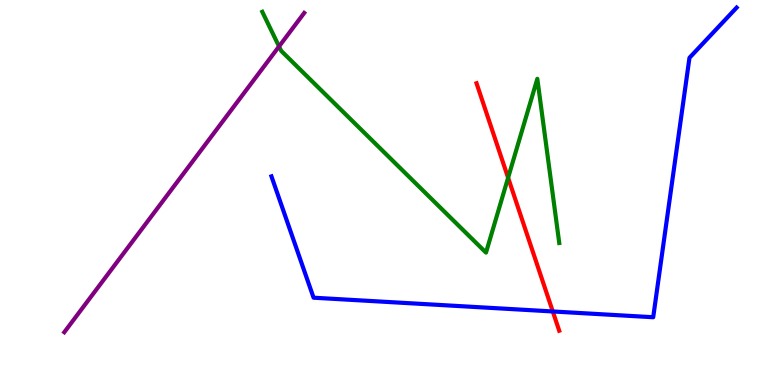[{'lines': ['blue', 'red'], 'intersections': [{'x': 7.13, 'y': 1.91}]}, {'lines': ['green', 'red'], 'intersections': [{'x': 6.56, 'y': 5.38}]}, {'lines': ['purple', 'red'], 'intersections': []}, {'lines': ['blue', 'green'], 'intersections': []}, {'lines': ['blue', 'purple'], 'intersections': []}, {'lines': ['green', 'purple'], 'intersections': [{'x': 3.6, 'y': 8.79}]}]